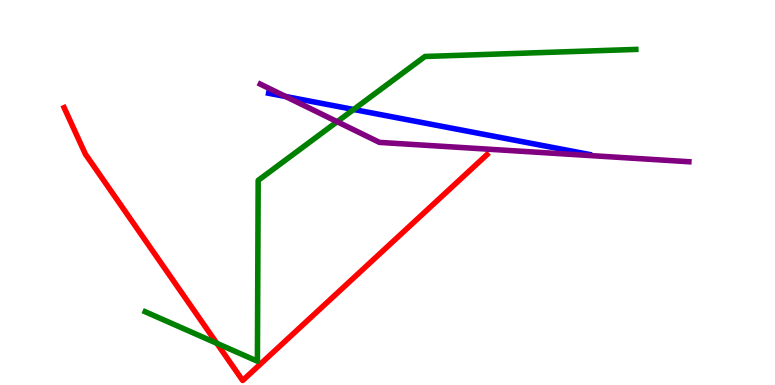[{'lines': ['blue', 'red'], 'intersections': []}, {'lines': ['green', 'red'], 'intersections': [{'x': 2.8, 'y': 1.08}]}, {'lines': ['purple', 'red'], 'intersections': []}, {'lines': ['blue', 'green'], 'intersections': [{'x': 4.56, 'y': 7.16}]}, {'lines': ['blue', 'purple'], 'intersections': [{'x': 3.69, 'y': 7.49}]}, {'lines': ['green', 'purple'], 'intersections': [{'x': 4.35, 'y': 6.84}]}]